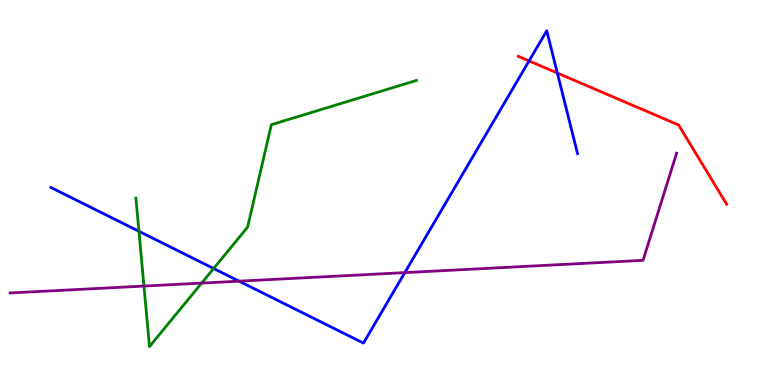[{'lines': ['blue', 'red'], 'intersections': [{'x': 6.83, 'y': 8.42}, {'x': 7.19, 'y': 8.1}]}, {'lines': ['green', 'red'], 'intersections': []}, {'lines': ['purple', 'red'], 'intersections': []}, {'lines': ['blue', 'green'], 'intersections': [{'x': 1.79, 'y': 3.99}, {'x': 2.76, 'y': 3.03}]}, {'lines': ['blue', 'purple'], 'intersections': [{'x': 3.08, 'y': 2.7}, {'x': 5.22, 'y': 2.92}]}, {'lines': ['green', 'purple'], 'intersections': [{'x': 1.86, 'y': 2.57}, {'x': 2.6, 'y': 2.65}]}]